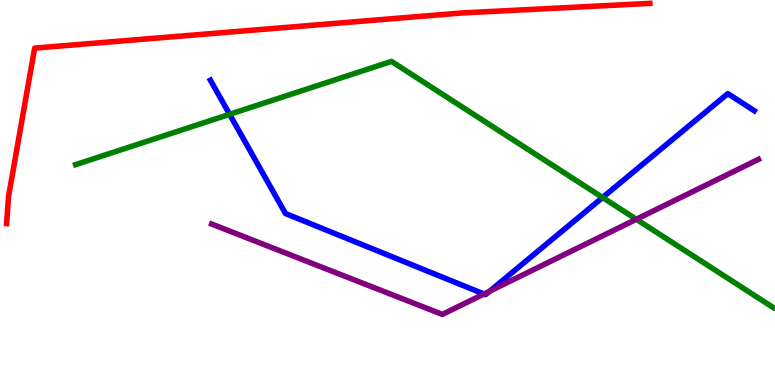[{'lines': ['blue', 'red'], 'intersections': []}, {'lines': ['green', 'red'], 'intersections': []}, {'lines': ['purple', 'red'], 'intersections': []}, {'lines': ['blue', 'green'], 'intersections': [{'x': 2.96, 'y': 7.03}, {'x': 7.78, 'y': 4.87}]}, {'lines': ['blue', 'purple'], 'intersections': [{'x': 6.24, 'y': 2.36}, {'x': 6.32, 'y': 2.44}]}, {'lines': ['green', 'purple'], 'intersections': [{'x': 8.21, 'y': 4.3}]}]